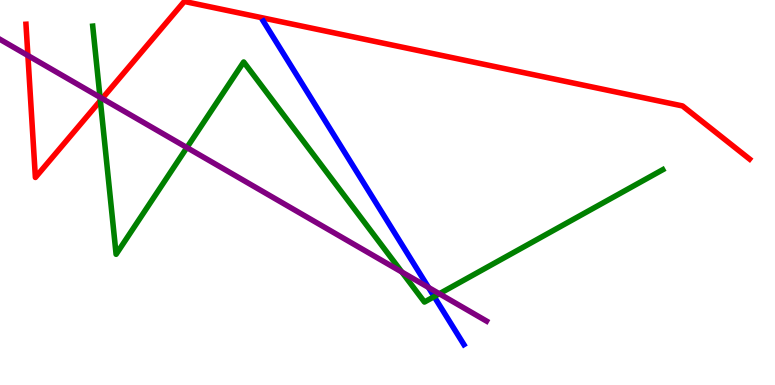[{'lines': ['blue', 'red'], 'intersections': []}, {'lines': ['green', 'red'], 'intersections': [{'x': 1.29, 'y': 7.39}]}, {'lines': ['purple', 'red'], 'intersections': [{'x': 0.36, 'y': 8.56}, {'x': 1.32, 'y': 7.44}]}, {'lines': ['blue', 'green'], 'intersections': [{'x': 5.6, 'y': 2.3}]}, {'lines': ['blue', 'purple'], 'intersections': [{'x': 5.53, 'y': 2.53}]}, {'lines': ['green', 'purple'], 'intersections': [{'x': 1.29, 'y': 7.47}, {'x': 2.41, 'y': 6.17}, {'x': 5.19, 'y': 2.93}, {'x': 5.67, 'y': 2.37}]}]